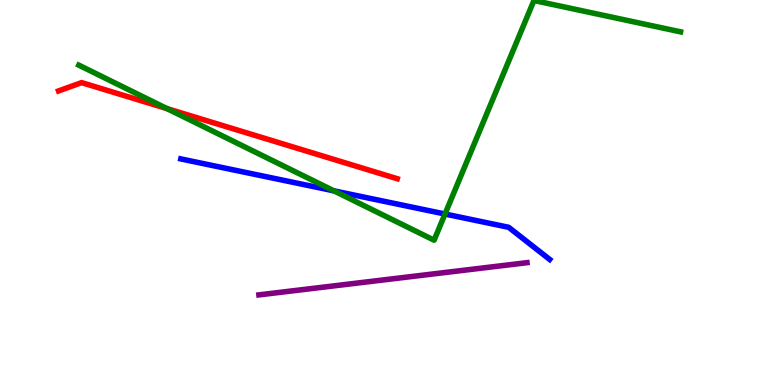[{'lines': ['blue', 'red'], 'intersections': []}, {'lines': ['green', 'red'], 'intersections': [{'x': 2.16, 'y': 7.18}]}, {'lines': ['purple', 'red'], 'intersections': []}, {'lines': ['blue', 'green'], 'intersections': [{'x': 4.31, 'y': 5.04}, {'x': 5.74, 'y': 4.44}]}, {'lines': ['blue', 'purple'], 'intersections': []}, {'lines': ['green', 'purple'], 'intersections': []}]